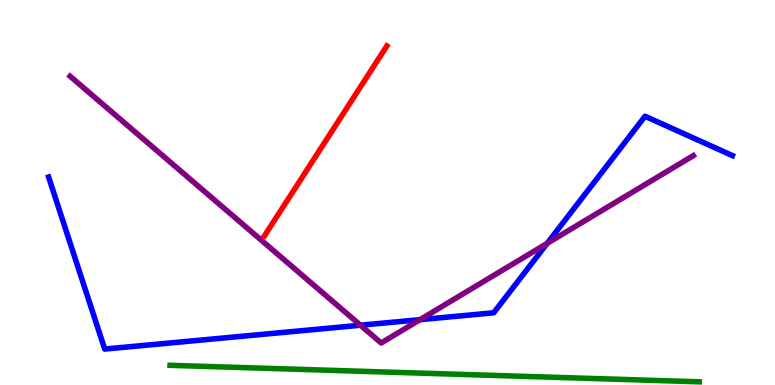[{'lines': ['blue', 'red'], 'intersections': []}, {'lines': ['green', 'red'], 'intersections': []}, {'lines': ['purple', 'red'], 'intersections': []}, {'lines': ['blue', 'green'], 'intersections': []}, {'lines': ['blue', 'purple'], 'intersections': [{'x': 4.65, 'y': 1.55}, {'x': 5.42, 'y': 1.7}, {'x': 7.06, 'y': 3.68}]}, {'lines': ['green', 'purple'], 'intersections': []}]